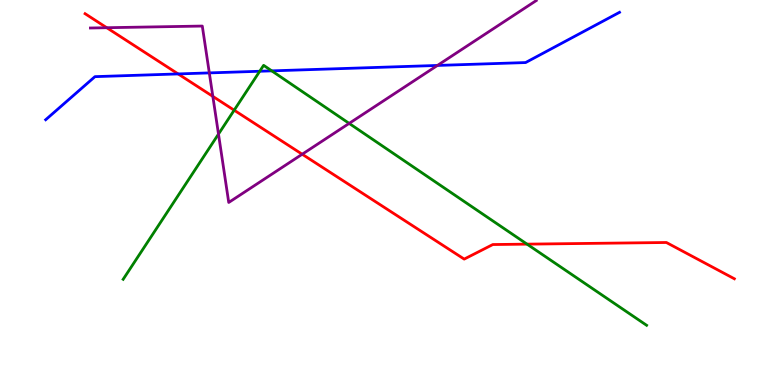[{'lines': ['blue', 'red'], 'intersections': [{'x': 2.3, 'y': 8.08}]}, {'lines': ['green', 'red'], 'intersections': [{'x': 3.02, 'y': 7.14}, {'x': 6.8, 'y': 3.66}]}, {'lines': ['purple', 'red'], 'intersections': [{'x': 1.38, 'y': 9.28}, {'x': 2.75, 'y': 7.5}, {'x': 3.9, 'y': 5.99}]}, {'lines': ['blue', 'green'], 'intersections': [{'x': 3.35, 'y': 8.15}, {'x': 3.51, 'y': 8.16}]}, {'lines': ['blue', 'purple'], 'intersections': [{'x': 2.7, 'y': 8.11}, {'x': 5.64, 'y': 8.3}]}, {'lines': ['green', 'purple'], 'intersections': [{'x': 2.82, 'y': 6.52}, {'x': 4.51, 'y': 6.79}]}]